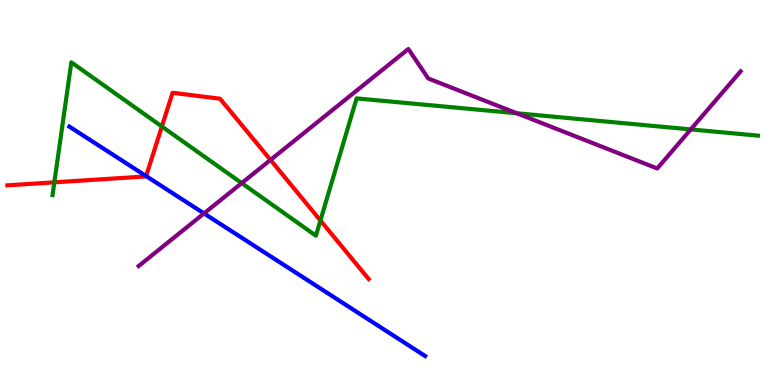[{'lines': ['blue', 'red'], 'intersections': [{'x': 1.89, 'y': 5.43}]}, {'lines': ['green', 'red'], 'intersections': [{'x': 0.701, 'y': 5.26}, {'x': 2.09, 'y': 6.71}, {'x': 4.13, 'y': 4.27}]}, {'lines': ['purple', 'red'], 'intersections': [{'x': 3.49, 'y': 5.85}]}, {'lines': ['blue', 'green'], 'intersections': []}, {'lines': ['blue', 'purple'], 'intersections': [{'x': 2.63, 'y': 4.46}]}, {'lines': ['green', 'purple'], 'intersections': [{'x': 3.12, 'y': 5.24}, {'x': 6.67, 'y': 7.06}, {'x': 8.91, 'y': 6.64}]}]